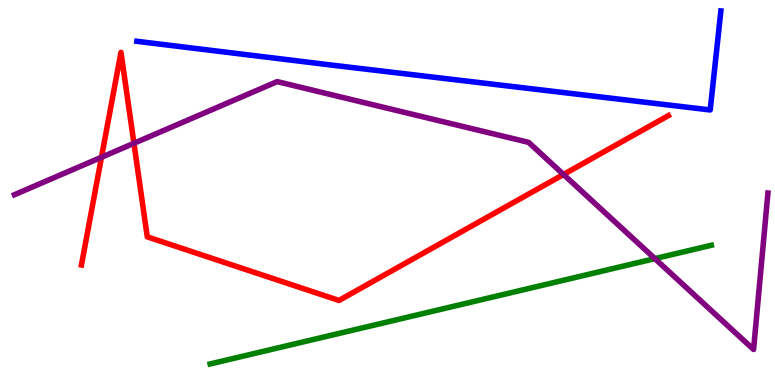[{'lines': ['blue', 'red'], 'intersections': []}, {'lines': ['green', 'red'], 'intersections': []}, {'lines': ['purple', 'red'], 'intersections': [{'x': 1.31, 'y': 5.92}, {'x': 1.73, 'y': 6.28}, {'x': 7.27, 'y': 5.47}]}, {'lines': ['blue', 'green'], 'intersections': []}, {'lines': ['blue', 'purple'], 'intersections': []}, {'lines': ['green', 'purple'], 'intersections': [{'x': 8.45, 'y': 3.28}]}]